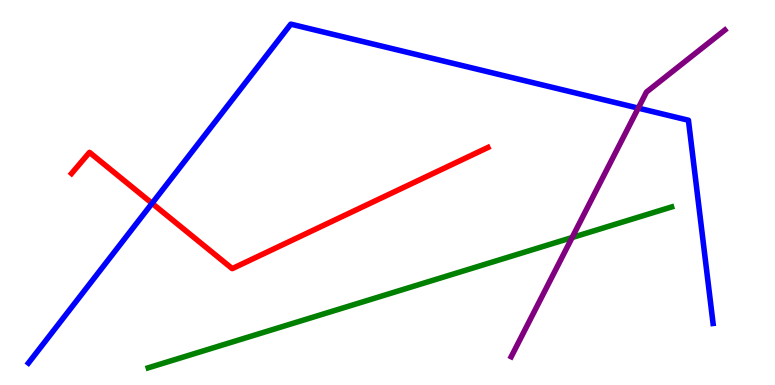[{'lines': ['blue', 'red'], 'intersections': [{'x': 1.96, 'y': 4.72}]}, {'lines': ['green', 'red'], 'intersections': []}, {'lines': ['purple', 'red'], 'intersections': []}, {'lines': ['blue', 'green'], 'intersections': []}, {'lines': ['blue', 'purple'], 'intersections': [{'x': 8.24, 'y': 7.19}]}, {'lines': ['green', 'purple'], 'intersections': [{'x': 7.38, 'y': 3.83}]}]